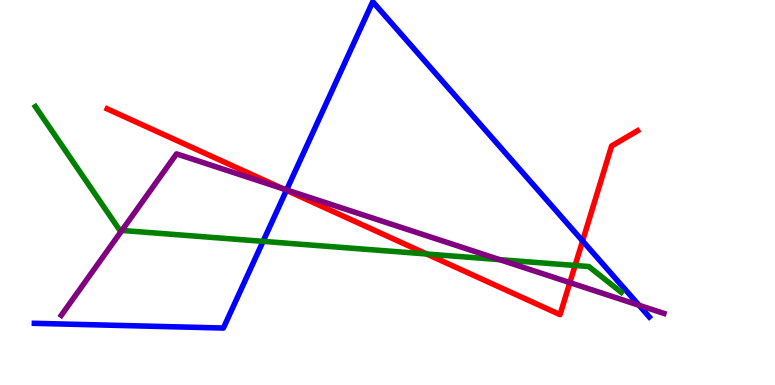[{'lines': ['blue', 'red'], 'intersections': [{'x': 3.7, 'y': 5.06}, {'x': 7.52, 'y': 3.74}]}, {'lines': ['green', 'red'], 'intersections': [{'x': 5.5, 'y': 3.4}, {'x': 7.42, 'y': 3.1}]}, {'lines': ['purple', 'red'], 'intersections': [{'x': 3.65, 'y': 5.1}, {'x': 7.35, 'y': 2.66}]}, {'lines': ['blue', 'green'], 'intersections': [{'x': 3.39, 'y': 3.73}]}, {'lines': ['blue', 'purple'], 'intersections': [{'x': 3.7, 'y': 5.07}, {'x': 8.25, 'y': 2.07}]}, {'lines': ['green', 'purple'], 'intersections': [{'x': 1.57, 'y': 4.01}, {'x': 6.45, 'y': 3.26}]}]